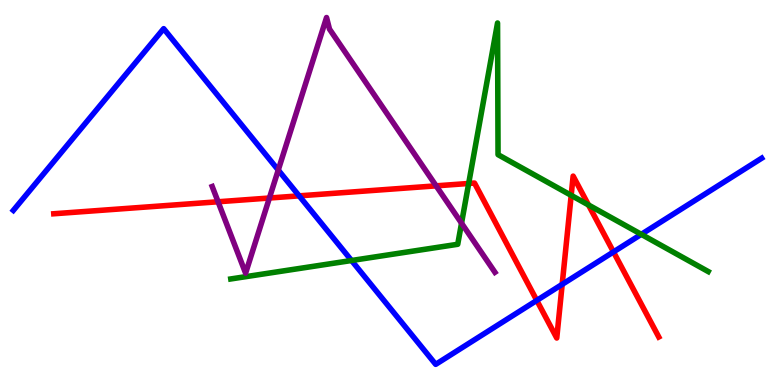[{'lines': ['blue', 'red'], 'intersections': [{'x': 3.86, 'y': 4.91}, {'x': 6.93, 'y': 2.2}, {'x': 7.25, 'y': 2.61}, {'x': 7.92, 'y': 3.46}]}, {'lines': ['green', 'red'], 'intersections': [{'x': 6.05, 'y': 5.23}, {'x': 7.37, 'y': 4.93}, {'x': 7.59, 'y': 4.68}]}, {'lines': ['purple', 'red'], 'intersections': [{'x': 2.81, 'y': 4.76}, {'x': 3.48, 'y': 4.86}, {'x': 5.63, 'y': 5.17}]}, {'lines': ['blue', 'green'], 'intersections': [{'x': 4.54, 'y': 3.23}, {'x': 8.27, 'y': 3.91}]}, {'lines': ['blue', 'purple'], 'intersections': [{'x': 3.59, 'y': 5.58}]}, {'lines': ['green', 'purple'], 'intersections': [{'x': 5.96, 'y': 4.2}]}]